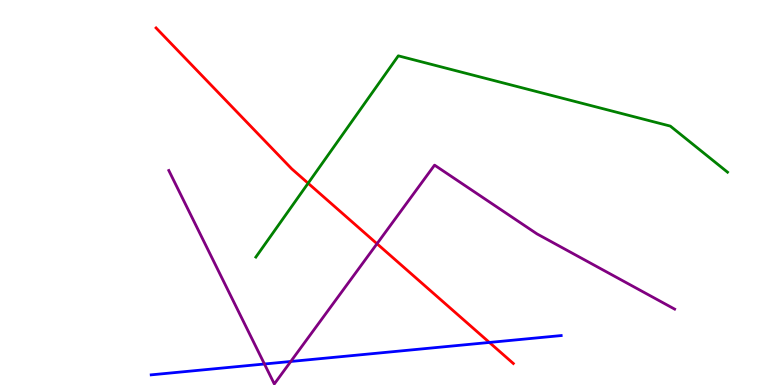[{'lines': ['blue', 'red'], 'intersections': [{'x': 6.31, 'y': 1.11}]}, {'lines': ['green', 'red'], 'intersections': [{'x': 3.98, 'y': 5.24}]}, {'lines': ['purple', 'red'], 'intersections': [{'x': 4.86, 'y': 3.67}]}, {'lines': ['blue', 'green'], 'intersections': []}, {'lines': ['blue', 'purple'], 'intersections': [{'x': 3.41, 'y': 0.545}, {'x': 3.75, 'y': 0.611}]}, {'lines': ['green', 'purple'], 'intersections': []}]